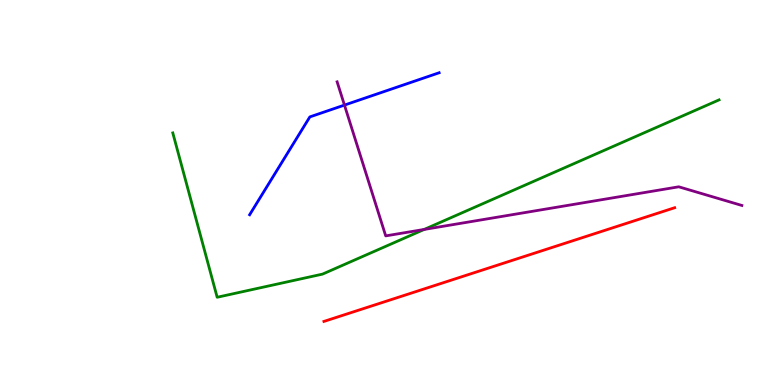[{'lines': ['blue', 'red'], 'intersections': []}, {'lines': ['green', 'red'], 'intersections': []}, {'lines': ['purple', 'red'], 'intersections': []}, {'lines': ['blue', 'green'], 'intersections': []}, {'lines': ['blue', 'purple'], 'intersections': [{'x': 4.44, 'y': 7.27}]}, {'lines': ['green', 'purple'], 'intersections': [{'x': 5.47, 'y': 4.04}]}]